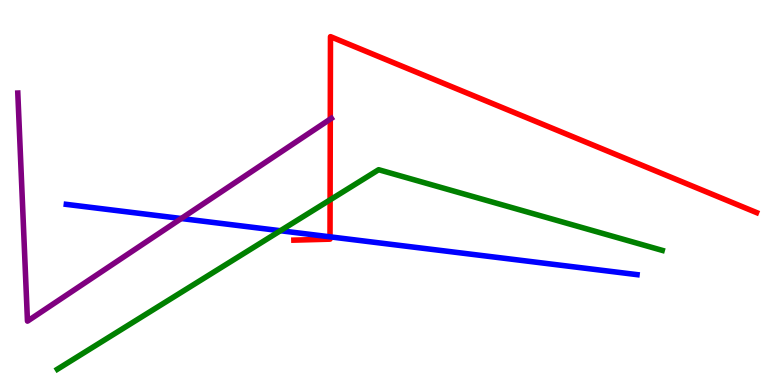[{'lines': ['blue', 'red'], 'intersections': [{'x': 4.26, 'y': 3.85}]}, {'lines': ['green', 'red'], 'intersections': [{'x': 4.26, 'y': 4.81}]}, {'lines': ['purple', 'red'], 'intersections': [{'x': 4.26, 'y': 6.91}]}, {'lines': ['blue', 'green'], 'intersections': [{'x': 3.62, 'y': 4.01}]}, {'lines': ['blue', 'purple'], 'intersections': [{'x': 2.34, 'y': 4.32}]}, {'lines': ['green', 'purple'], 'intersections': []}]